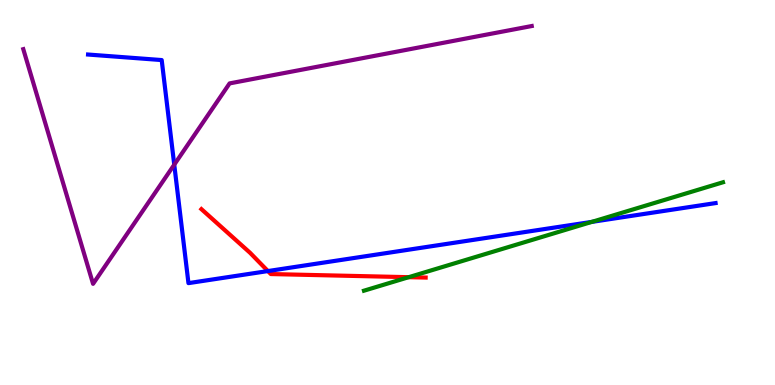[{'lines': ['blue', 'red'], 'intersections': [{'x': 3.46, 'y': 2.96}]}, {'lines': ['green', 'red'], 'intersections': [{'x': 5.27, 'y': 2.8}]}, {'lines': ['purple', 'red'], 'intersections': []}, {'lines': ['blue', 'green'], 'intersections': [{'x': 7.64, 'y': 4.24}]}, {'lines': ['blue', 'purple'], 'intersections': [{'x': 2.25, 'y': 5.72}]}, {'lines': ['green', 'purple'], 'intersections': []}]